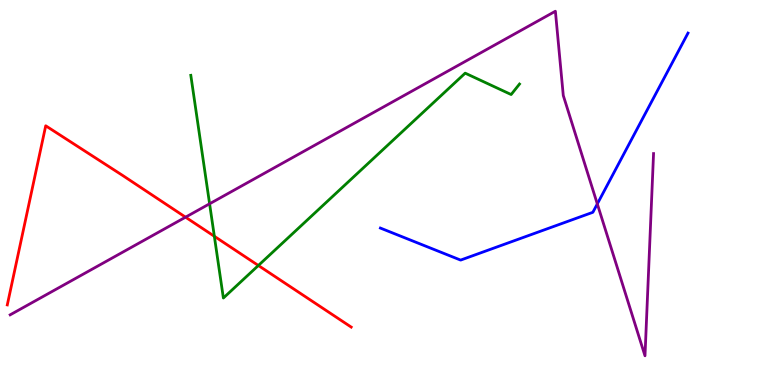[{'lines': ['blue', 'red'], 'intersections': []}, {'lines': ['green', 'red'], 'intersections': [{'x': 2.77, 'y': 3.86}, {'x': 3.33, 'y': 3.1}]}, {'lines': ['purple', 'red'], 'intersections': [{'x': 2.39, 'y': 4.36}]}, {'lines': ['blue', 'green'], 'intersections': []}, {'lines': ['blue', 'purple'], 'intersections': [{'x': 7.71, 'y': 4.7}]}, {'lines': ['green', 'purple'], 'intersections': [{'x': 2.7, 'y': 4.71}]}]